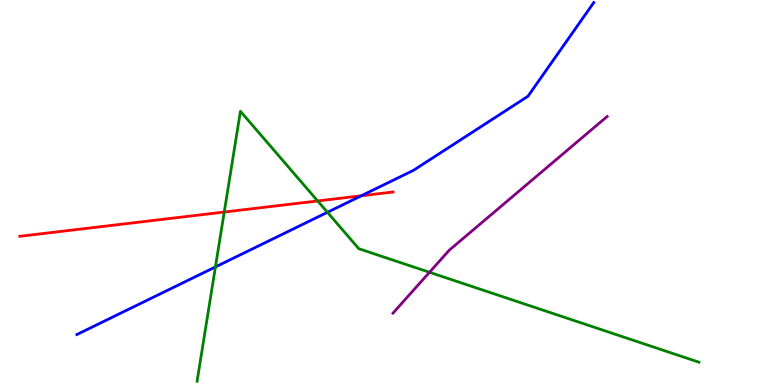[{'lines': ['blue', 'red'], 'intersections': [{'x': 4.66, 'y': 4.92}]}, {'lines': ['green', 'red'], 'intersections': [{'x': 2.89, 'y': 4.49}, {'x': 4.1, 'y': 4.78}]}, {'lines': ['purple', 'red'], 'intersections': []}, {'lines': ['blue', 'green'], 'intersections': [{'x': 2.78, 'y': 3.07}, {'x': 4.23, 'y': 4.49}]}, {'lines': ['blue', 'purple'], 'intersections': []}, {'lines': ['green', 'purple'], 'intersections': [{'x': 5.54, 'y': 2.93}]}]